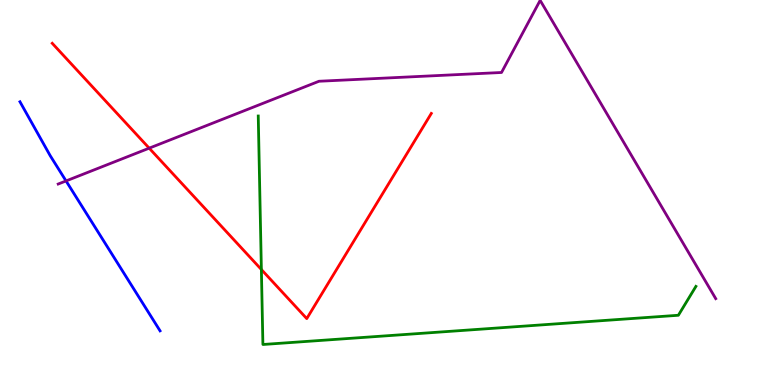[{'lines': ['blue', 'red'], 'intersections': []}, {'lines': ['green', 'red'], 'intersections': [{'x': 3.37, 'y': 3.0}]}, {'lines': ['purple', 'red'], 'intersections': [{'x': 1.93, 'y': 6.15}]}, {'lines': ['blue', 'green'], 'intersections': []}, {'lines': ['blue', 'purple'], 'intersections': [{'x': 0.852, 'y': 5.3}]}, {'lines': ['green', 'purple'], 'intersections': []}]